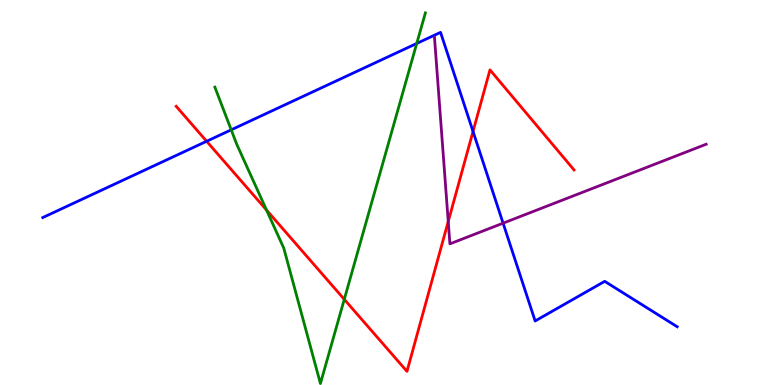[{'lines': ['blue', 'red'], 'intersections': [{'x': 2.67, 'y': 6.33}, {'x': 6.1, 'y': 6.59}]}, {'lines': ['green', 'red'], 'intersections': [{'x': 3.44, 'y': 4.54}, {'x': 4.44, 'y': 2.22}]}, {'lines': ['purple', 'red'], 'intersections': [{'x': 5.78, 'y': 4.25}]}, {'lines': ['blue', 'green'], 'intersections': [{'x': 2.98, 'y': 6.63}, {'x': 5.38, 'y': 8.87}]}, {'lines': ['blue', 'purple'], 'intersections': [{'x': 6.49, 'y': 4.2}]}, {'lines': ['green', 'purple'], 'intersections': []}]